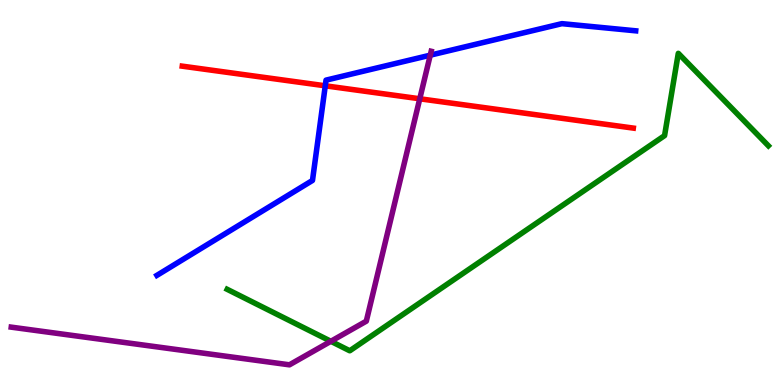[{'lines': ['blue', 'red'], 'intersections': [{'x': 4.2, 'y': 7.77}]}, {'lines': ['green', 'red'], 'intersections': []}, {'lines': ['purple', 'red'], 'intersections': [{'x': 5.42, 'y': 7.43}]}, {'lines': ['blue', 'green'], 'intersections': []}, {'lines': ['blue', 'purple'], 'intersections': [{'x': 5.55, 'y': 8.57}]}, {'lines': ['green', 'purple'], 'intersections': [{'x': 4.27, 'y': 1.14}]}]